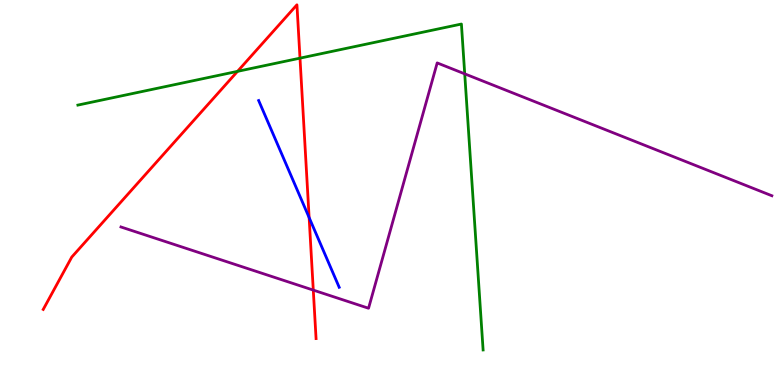[{'lines': ['blue', 'red'], 'intersections': [{'x': 3.99, 'y': 4.35}]}, {'lines': ['green', 'red'], 'intersections': [{'x': 3.06, 'y': 8.15}, {'x': 3.87, 'y': 8.49}]}, {'lines': ['purple', 'red'], 'intersections': [{'x': 4.04, 'y': 2.46}]}, {'lines': ['blue', 'green'], 'intersections': []}, {'lines': ['blue', 'purple'], 'intersections': []}, {'lines': ['green', 'purple'], 'intersections': [{'x': 6.0, 'y': 8.08}]}]